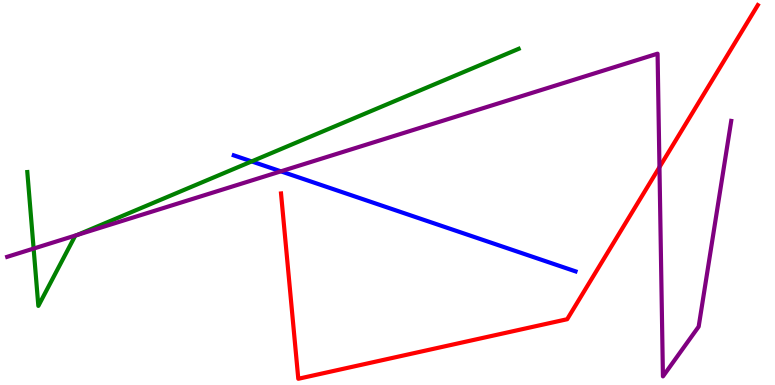[{'lines': ['blue', 'red'], 'intersections': []}, {'lines': ['green', 'red'], 'intersections': []}, {'lines': ['purple', 'red'], 'intersections': [{'x': 8.51, 'y': 5.66}]}, {'lines': ['blue', 'green'], 'intersections': [{'x': 3.25, 'y': 5.81}]}, {'lines': ['blue', 'purple'], 'intersections': [{'x': 3.62, 'y': 5.55}]}, {'lines': ['green', 'purple'], 'intersections': [{'x': 0.434, 'y': 3.54}, {'x': 0.997, 'y': 3.9}]}]